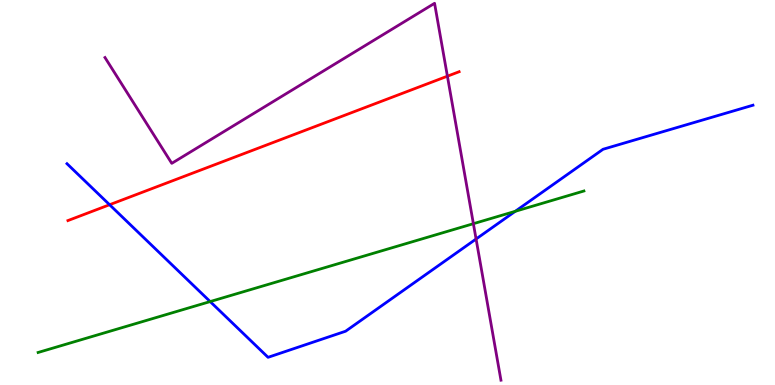[{'lines': ['blue', 'red'], 'intersections': [{'x': 1.41, 'y': 4.68}]}, {'lines': ['green', 'red'], 'intersections': []}, {'lines': ['purple', 'red'], 'intersections': [{'x': 5.77, 'y': 8.02}]}, {'lines': ['blue', 'green'], 'intersections': [{'x': 2.71, 'y': 2.17}, {'x': 6.65, 'y': 4.51}]}, {'lines': ['blue', 'purple'], 'intersections': [{'x': 6.14, 'y': 3.79}]}, {'lines': ['green', 'purple'], 'intersections': [{'x': 6.11, 'y': 4.19}]}]